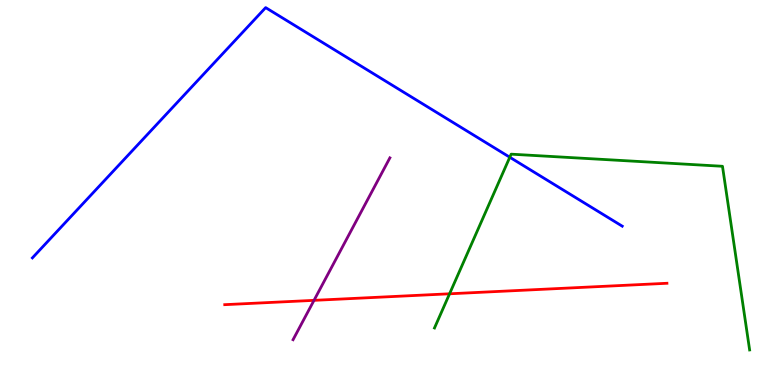[{'lines': ['blue', 'red'], 'intersections': []}, {'lines': ['green', 'red'], 'intersections': [{'x': 5.8, 'y': 2.37}]}, {'lines': ['purple', 'red'], 'intersections': [{'x': 4.05, 'y': 2.2}]}, {'lines': ['blue', 'green'], 'intersections': [{'x': 6.58, 'y': 5.92}]}, {'lines': ['blue', 'purple'], 'intersections': []}, {'lines': ['green', 'purple'], 'intersections': []}]